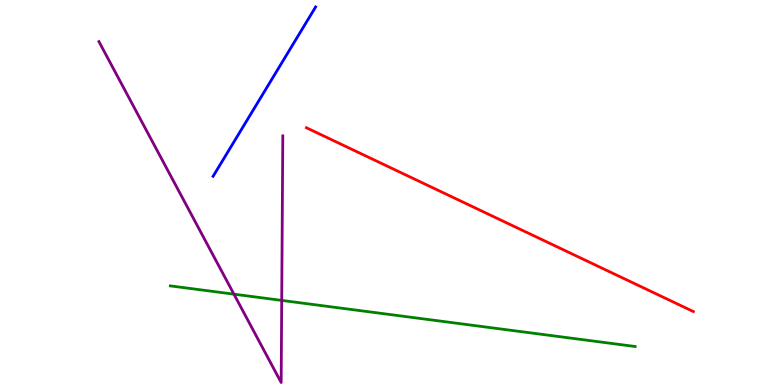[{'lines': ['blue', 'red'], 'intersections': []}, {'lines': ['green', 'red'], 'intersections': []}, {'lines': ['purple', 'red'], 'intersections': []}, {'lines': ['blue', 'green'], 'intersections': []}, {'lines': ['blue', 'purple'], 'intersections': []}, {'lines': ['green', 'purple'], 'intersections': [{'x': 3.02, 'y': 2.36}, {'x': 3.64, 'y': 2.2}]}]